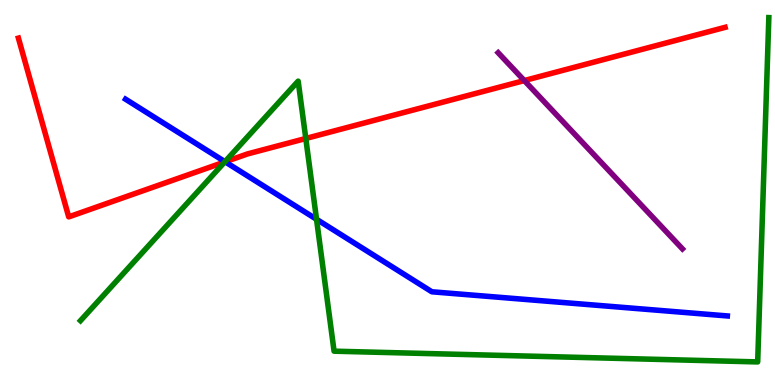[{'lines': ['blue', 'red'], 'intersections': [{'x': 2.9, 'y': 5.8}]}, {'lines': ['green', 'red'], 'intersections': [{'x': 2.9, 'y': 5.79}, {'x': 3.95, 'y': 6.4}]}, {'lines': ['purple', 'red'], 'intersections': [{'x': 6.77, 'y': 7.91}]}, {'lines': ['blue', 'green'], 'intersections': [{'x': 2.9, 'y': 5.8}, {'x': 4.08, 'y': 4.3}]}, {'lines': ['blue', 'purple'], 'intersections': []}, {'lines': ['green', 'purple'], 'intersections': []}]